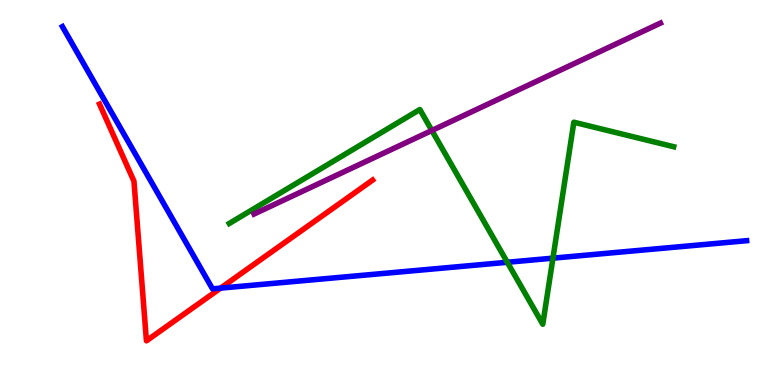[{'lines': ['blue', 'red'], 'intersections': [{'x': 2.85, 'y': 2.52}]}, {'lines': ['green', 'red'], 'intersections': []}, {'lines': ['purple', 'red'], 'intersections': []}, {'lines': ['blue', 'green'], 'intersections': [{'x': 6.55, 'y': 3.19}, {'x': 7.13, 'y': 3.29}]}, {'lines': ['blue', 'purple'], 'intersections': []}, {'lines': ['green', 'purple'], 'intersections': [{'x': 5.57, 'y': 6.61}]}]